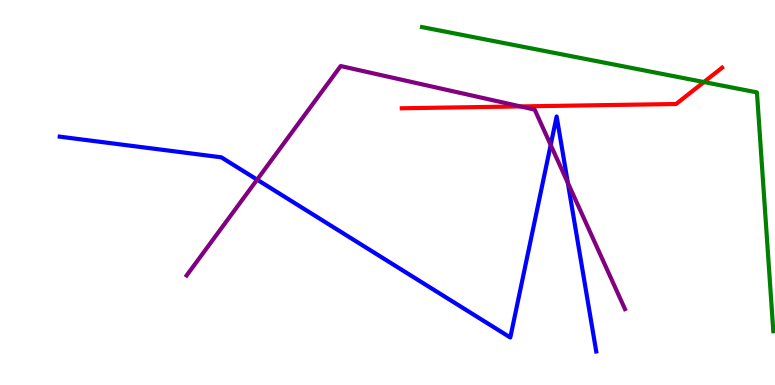[{'lines': ['blue', 'red'], 'intersections': []}, {'lines': ['green', 'red'], 'intersections': [{'x': 9.08, 'y': 7.87}]}, {'lines': ['purple', 'red'], 'intersections': [{'x': 6.72, 'y': 7.24}]}, {'lines': ['blue', 'green'], 'intersections': []}, {'lines': ['blue', 'purple'], 'intersections': [{'x': 3.32, 'y': 5.33}, {'x': 7.11, 'y': 6.24}, {'x': 7.33, 'y': 5.25}]}, {'lines': ['green', 'purple'], 'intersections': []}]